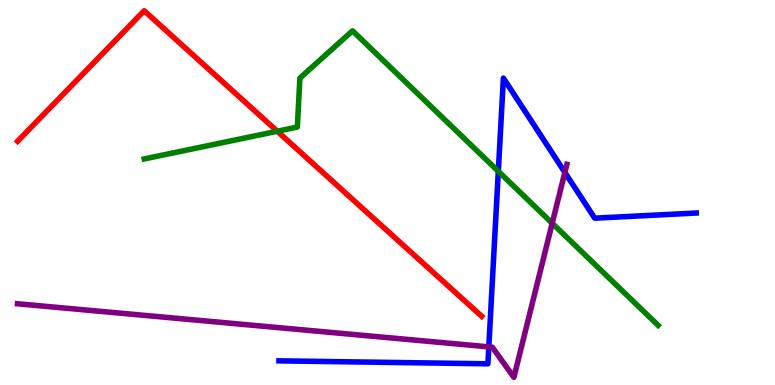[{'lines': ['blue', 'red'], 'intersections': []}, {'lines': ['green', 'red'], 'intersections': [{'x': 3.58, 'y': 6.59}]}, {'lines': ['purple', 'red'], 'intersections': []}, {'lines': ['blue', 'green'], 'intersections': [{'x': 6.43, 'y': 5.55}]}, {'lines': ['blue', 'purple'], 'intersections': [{'x': 6.31, 'y': 0.99}, {'x': 7.29, 'y': 5.52}]}, {'lines': ['green', 'purple'], 'intersections': [{'x': 7.13, 'y': 4.2}]}]